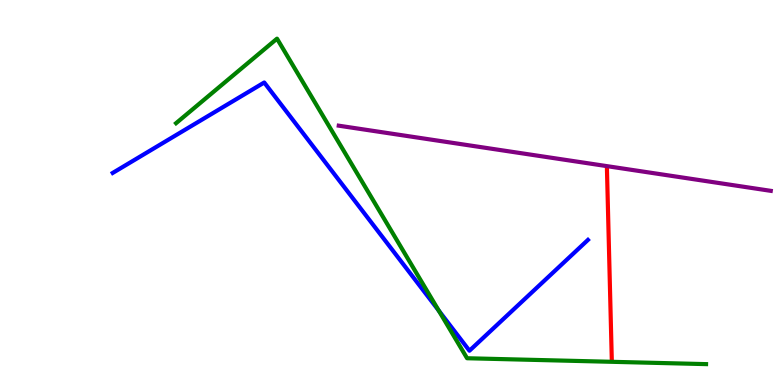[{'lines': ['blue', 'red'], 'intersections': []}, {'lines': ['green', 'red'], 'intersections': []}, {'lines': ['purple', 'red'], 'intersections': []}, {'lines': ['blue', 'green'], 'intersections': [{'x': 5.66, 'y': 1.93}]}, {'lines': ['blue', 'purple'], 'intersections': []}, {'lines': ['green', 'purple'], 'intersections': []}]